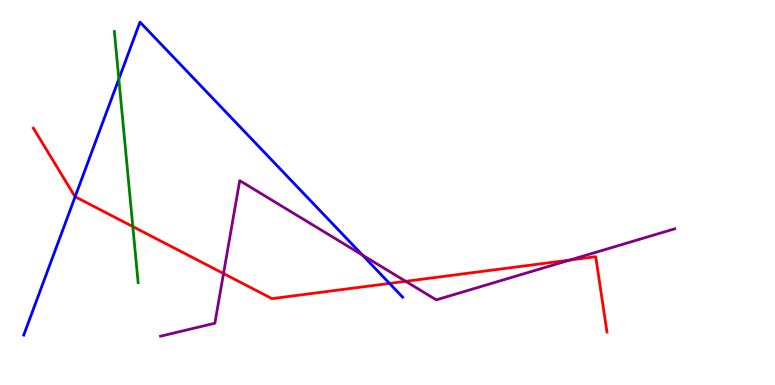[{'lines': ['blue', 'red'], 'intersections': [{'x': 0.969, 'y': 4.89}, {'x': 5.03, 'y': 2.64}]}, {'lines': ['green', 'red'], 'intersections': [{'x': 1.71, 'y': 4.11}]}, {'lines': ['purple', 'red'], 'intersections': [{'x': 2.88, 'y': 2.9}, {'x': 5.23, 'y': 2.69}, {'x': 7.35, 'y': 3.25}]}, {'lines': ['blue', 'green'], 'intersections': [{'x': 1.53, 'y': 7.95}]}, {'lines': ['blue', 'purple'], 'intersections': [{'x': 4.68, 'y': 3.37}]}, {'lines': ['green', 'purple'], 'intersections': []}]